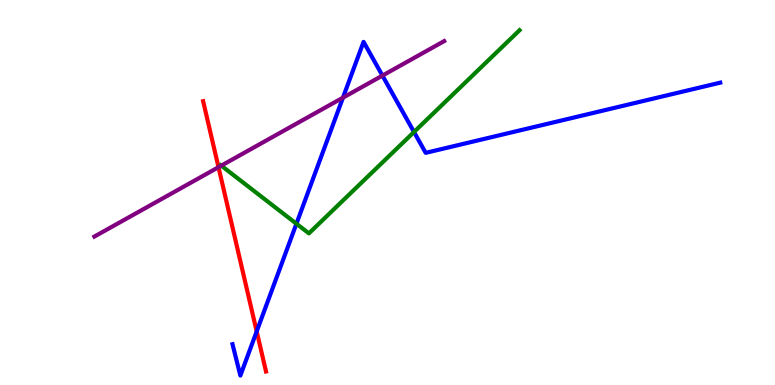[{'lines': ['blue', 'red'], 'intersections': [{'x': 3.31, 'y': 1.39}]}, {'lines': ['green', 'red'], 'intersections': []}, {'lines': ['purple', 'red'], 'intersections': [{'x': 2.82, 'y': 5.66}]}, {'lines': ['blue', 'green'], 'intersections': [{'x': 3.82, 'y': 4.19}, {'x': 5.34, 'y': 6.57}]}, {'lines': ['blue', 'purple'], 'intersections': [{'x': 4.43, 'y': 7.46}, {'x': 4.93, 'y': 8.04}]}, {'lines': ['green', 'purple'], 'intersections': [{'x': 2.86, 'y': 5.7}]}]